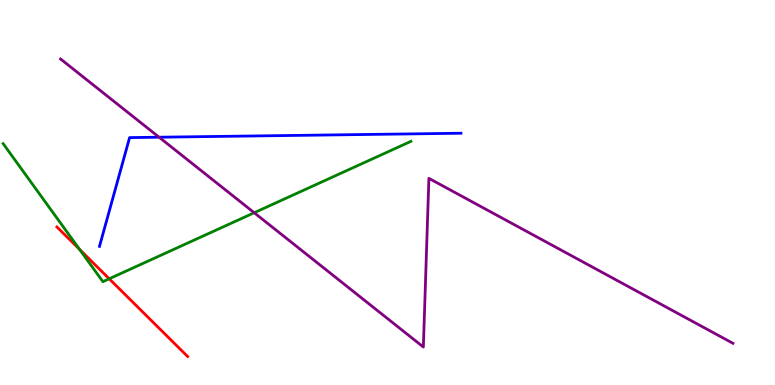[{'lines': ['blue', 'red'], 'intersections': []}, {'lines': ['green', 'red'], 'intersections': [{'x': 1.03, 'y': 3.52}, {'x': 1.41, 'y': 2.76}]}, {'lines': ['purple', 'red'], 'intersections': []}, {'lines': ['blue', 'green'], 'intersections': []}, {'lines': ['blue', 'purple'], 'intersections': [{'x': 2.05, 'y': 6.44}]}, {'lines': ['green', 'purple'], 'intersections': [{'x': 3.28, 'y': 4.47}]}]